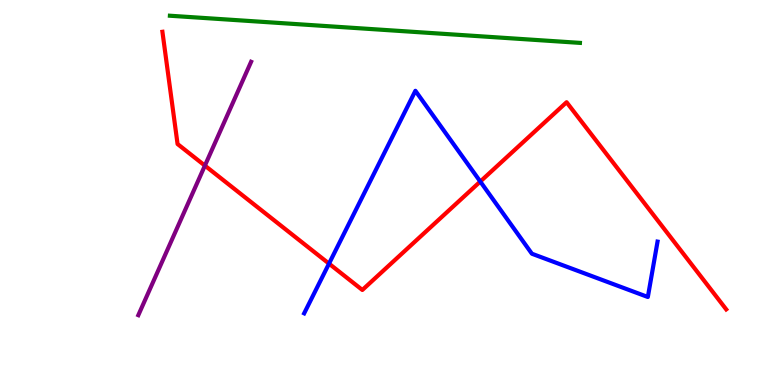[{'lines': ['blue', 'red'], 'intersections': [{'x': 4.25, 'y': 3.15}, {'x': 6.2, 'y': 5.28}]}, {'lines': ['green', 'red'], 'intersections': []}, {'lines': ['purple', 'red'], 'intersections': [{'x': 2.64, 'y': 5.7}]}, {'lines': ['blue', 'green'], 'intersections': []}, {'lines': ['blue', 'purple'], 'intersections': []}, {'lines': ['green', 'purple'], 'intersections': []}]